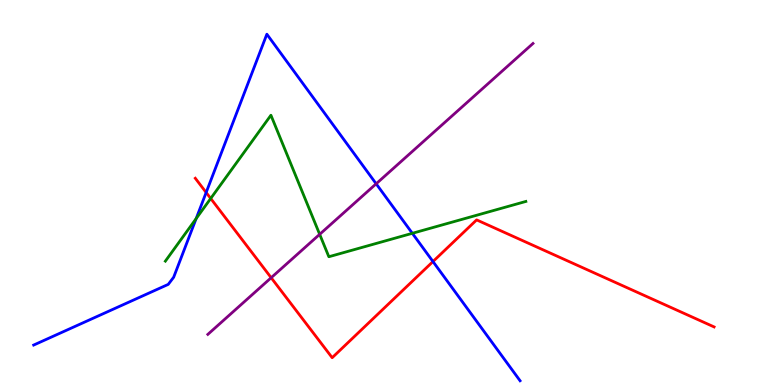[{'lines': ['blue', 'red'], 'intersections': [{'x': 2.66, 'y': 5.0}, {'x': 5.59, 'y': 3.21}]}, {'lines': ['green', 'red'], 'intersections': [{'x': 2.72, 'y': 4.85}]}, {'lines': ['purple', 'red'], 'intersections': [{'x': 3.5, 'y': 2.79}]}, {'lines': ['blue', 'green'], 'intersections': [{'x': 2.53, 'y': 4.32}, {'x': 5.32, 'y': 3.94}]}, {'lines': ['blue', 'purple'], 'intersections': [{'x': 4.85, 'y': 5.23}]}, {'lines': ['green', 'purple'], 'intersections': [{'x': 4.12, 'y': 3.91}]}]